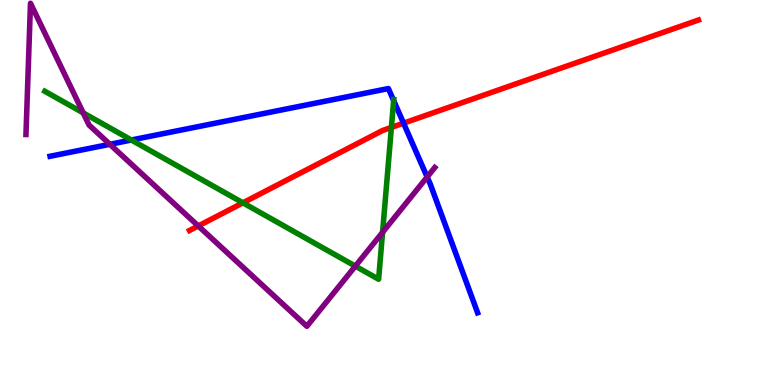[{'lines': ['blue', 'red'], 'intersections': [{'x': 5.21, 'y': 6.8}]}, {'lines': ['green', 'red'], 'intersections': [{'x': 3.13, 'y': 4.73}, {'x': 5.05, 'y': 6.69}]}, {'lines': ['purple', 'red'], 'intersections': [{'x': 2.56, 'y': 4.13}]}, {'lines': ['blue', 'green'], 'intersections': [{'x': 1.69, 'y': 6.36}, {'x': 5.08, 'y': 7.39}]}, {'lines': ['blue', 'purple'], 'intersections': [{'x': 1.42, 'y': 6.25}, {'x': 5.51, 'y': 5.4}]}, {'lines': ['green', 'purple'], 'intersections': [{'x': 1.07, 'y': 7.07}, {'x': 4.58, 'y': 3.09}, {'x': 4.94, 'y': 3.97}]}]